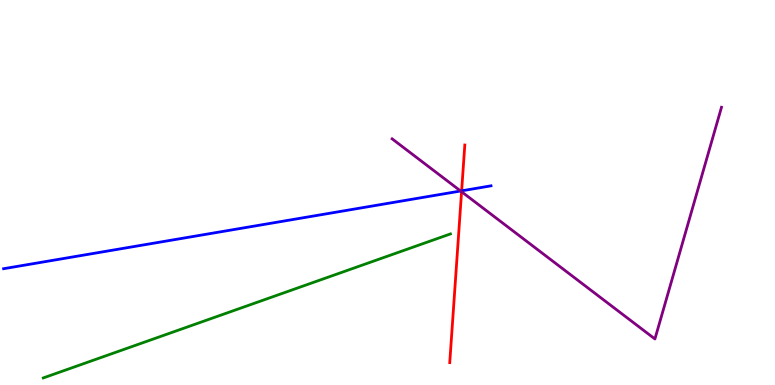[{'lines': ['blue', 'red'], 'intersections': [{'x': 5.96, 'y': 5.04}]}, {'lines': ['green', 'red'], 'intersections': []}, {'lines': ['purple', 'red'], 'intersections': [{'x': 5.96, 'y': 5.02}]}, {'lines': ['blue', 'green'], 'intersections': []}, {'lines': ['blue', 'purple'], 'intersections': [{'x': 5.94, 'y': 5.04}]}, {'lines': ['green', 'purple'], 'intersections': []}]